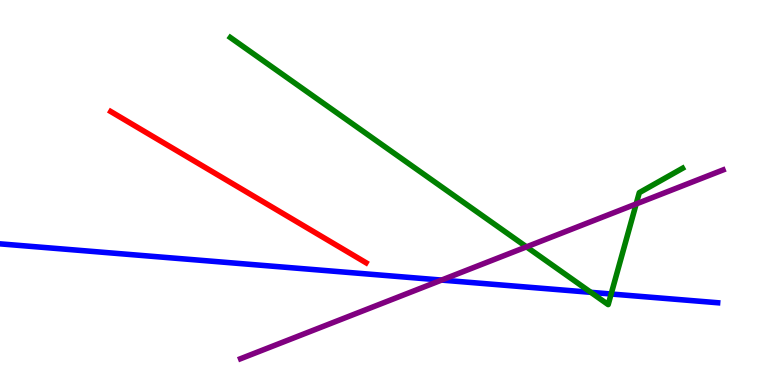[{'lines': ['blue', 'red'], 'intersections': []}, {'lines': ['green', 'red'], 'intersections': []}, {'lines': ['purple', 'red'], 'intersections': []}, {'lines': ['blue', 'green'], 'intersections': [{'x': 7.62, 'y': 2.41}, {'x': 7.89, 'y': 2.36}]}, {'lines': ['blue', 'purple'], 'intersections': [{'x': 5.7, 'y': 2.73}]}, {'lines': ['green', 'purple'], 'intersections': [{'x': 6.79, 'y': 3.59}, {'x': 8.21, 'y': 4.7}]}]